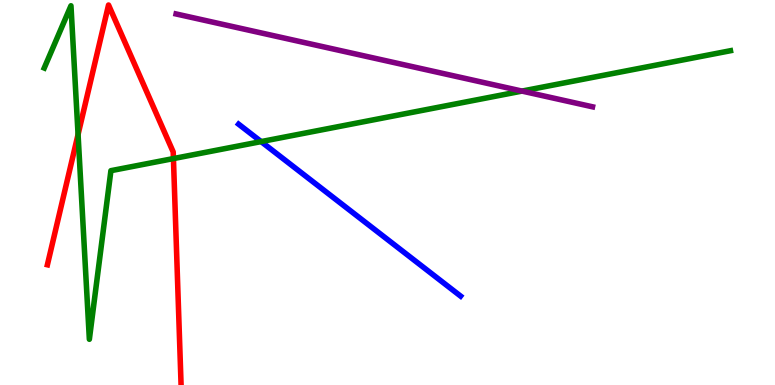[{'lines': ['blue', 'red'], 'intersections': []}, {'lines': ['green', 'red'], 'intersections': [{'x': 1.01, 'y': 6.51}, {'x': 2.24, 'y': 5.88}]}, {'lines': ['purple', 'red'], 'intersections': []}, {'lines': ['blue', 'green'], 'intersections': [{'x': 3.37, 'y': 6.32}]}, {'lines': ['blue', 'purple'], 'intersections': []}, {'lines': ['green', 'purple'], 'intersections': [{'x': 6.74, 'y': 7.63}]}]